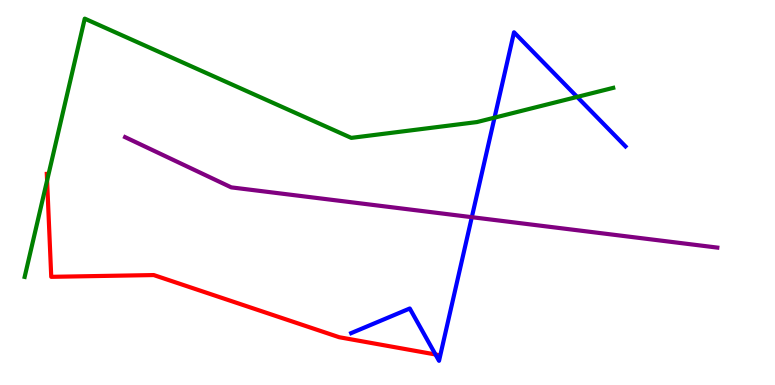[{'lines': ['blue', 'red'], 'intersections': [{'x': 5.62, 'y': 0.793}]}, {'lines': ['green', 'red'], 'intersections': [{'x': 0.608, 'y': 5.31}]}, {'lines': ['purple', 'red'], 'intersections': []}, {'lines': ['blue', 'green'], 'intersections': [{'x': 6.38, 'y': 6.94}, {'x': 7.45, 'y': 7.48}]}, {'lines': ['blue', 'purple'], 'intersections': [{'x': 6.09, 'y': 4.36}]}, {'lines': ['green', 'purple'], 'intersections': []}]